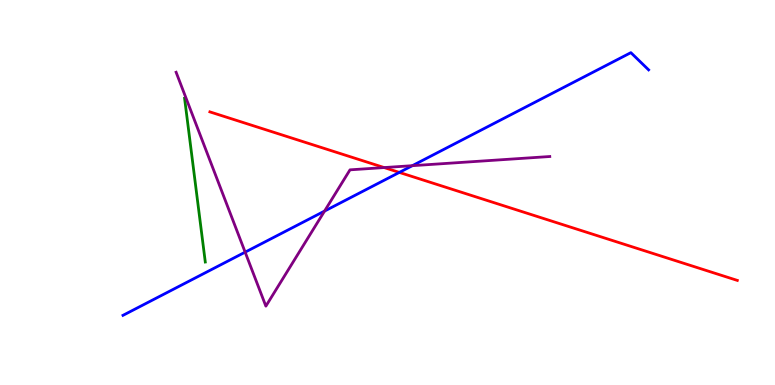[{'lines': ['blue', 'red'], 'intersections': [{'x': 5.15, 'y': 5.52}]}, {'lines': ['green', 'red'], 'intersections': []}, {'lines': ['purple', 'red'], 'intersections': [{'x': 4.96, 'y': 5.65}]}, {'lines': ['blue', 'green'], 'intersections': []}, {'lines': ['blue', 'purple'], 'intersections': [{'x': 3.16, 'y': 3.45}, {'x': 4.19, 'y': 4.52}, {'x': 5.32, 'y': 5.7}]}, {'lines': ['green', 'purple'], 'intersections': []}]